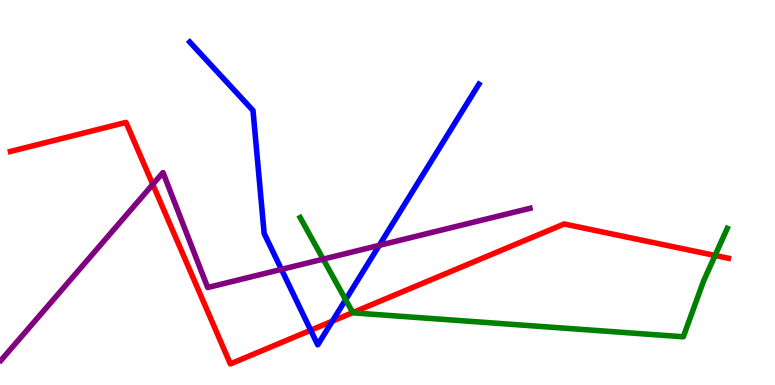[{'lines': ['blue', 'red'], 'intersections': [{'x': 4.01, 'y': 1.42}, {'x': 4.29, 'y': 1.66}]}, {'lines': ['green', 'red'], 'intersections': [{'x': 4.55, 'y': 1.88}, {'x': 9.23, 'y': 3.36}]}, {'lines': ['purple', 'red'], 'intersections': [{'x': 1.97, 'y': 5.21}]}, {'lines': ['blue', 'green'], 'intersections': [{'x': 4.46, 'y': 2.22}]}, {'lines': ['blue', 'purple'], 'intersections': [{'x': 3.63, 'y': 3.0}, {'x': 4.89, 'y': 3.63}]}, {'lines': ['green', 'purple'], 'intersections': [{'x': 4.17, 'y': 3.27}]}]